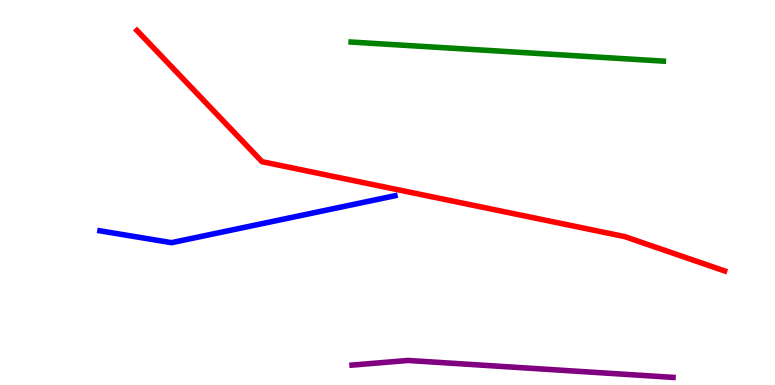[{'lines': ['blue', 'red'], 'intersections': []}, {'lines': ['green', 'red'], 'intersections': []}, {'lines': ['purple', 'red'], 'intersections': []}, {'lines': ['blue', 'green'], 'intersections': []}, {'lines': ['blue', 'purple'], 'intersections': []}, {'lines': ['green', 'purple'], 'intersections': []}]